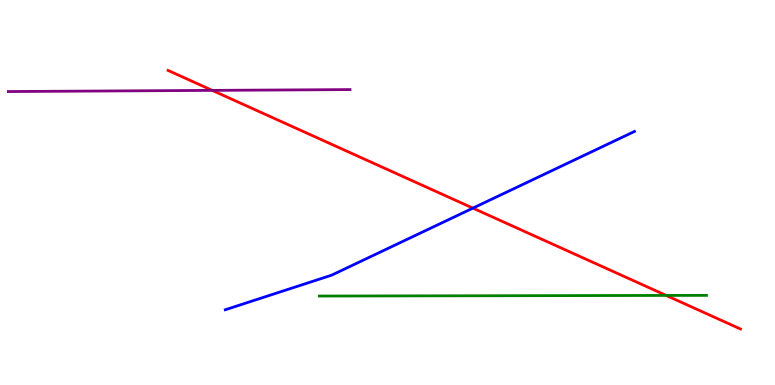[{'lines': ['blue', 'red'], 'intersections': [{'x': 6.1, 'y': 4.59}]}, {'lines': ['green', 'red'], 'intersections': [{'x': 8.6, 'y': 2.33}]}, {'lines': ['purple', 'red'], 'intersections': [{'x': 2.74, 'y': 7.65}]}, {'lines': ['blue', 'green'], 'intersections': []}, {'lines': ['blue', 'purple'], 'intersections': []}, {'lines': ['green', 'purple'], 'intersections': []}]